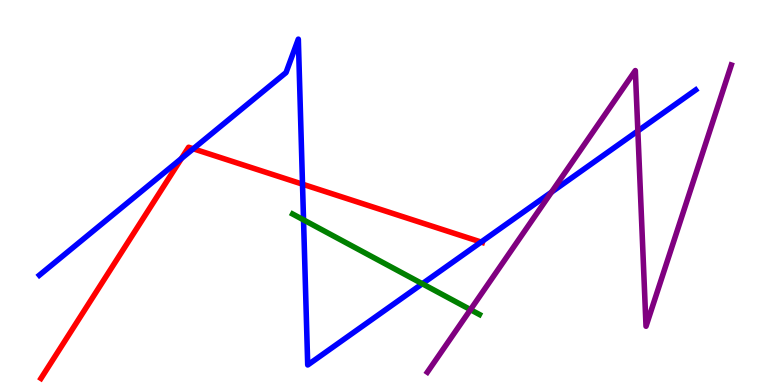[{'lines': ['blue', 'red'], 'intersections': [{'x': 2.34, 'y': 5.88}, {'x': 2.49, 'y': 6.14}, {'x': 3.9, 'y': 5.22}, {'x': 6.21, 'y': 3.71}]}, {'lines': ['green', 'red'], 'intersections': []}, {'lines': ['purple', 'red'], 'intersections': []}, {'lines': ['blue', 'green'], 'intersections': [{'x': 3.92, 'y': 4.29}, {'x': 5.45, 'y': 2.63}]}, {'lines': ['blue', 'purple'], 'intersections': [{'x': 7.12, 'y': 5.01}, {'x': 8.23, 'y': 6.6}]}, {'lines': ['green', 'purple'], 'intersections': [{'x': 6.07, 'y': 1.96}]}]